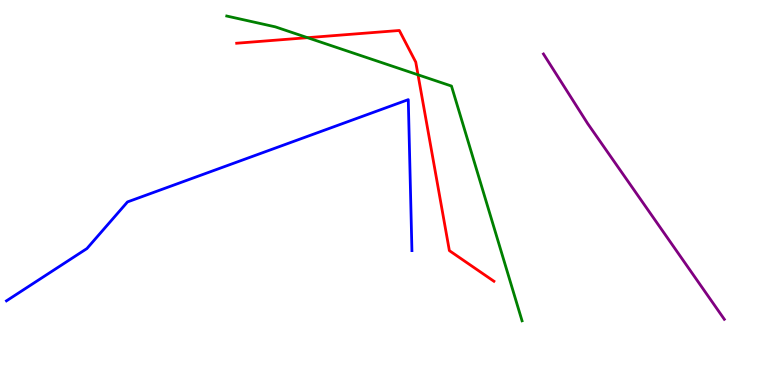[{'lines': ['blue', 'red'], 'intersections': []}, {'lines': ['green', 'red'], 'intersections': [{'x': 3.97, 'y': 9.02}, {'x': 5.39, 'y': 8.06}]}, {'lines': ['purple', 'red'], 'intersections': []}, {'lines': ['blue', 'green'], 'intersections': []}, {'lines': ['blue', 'purple'], 'intersections': []}, {'lines': ['green', 'purple'], 'intersections': []}]